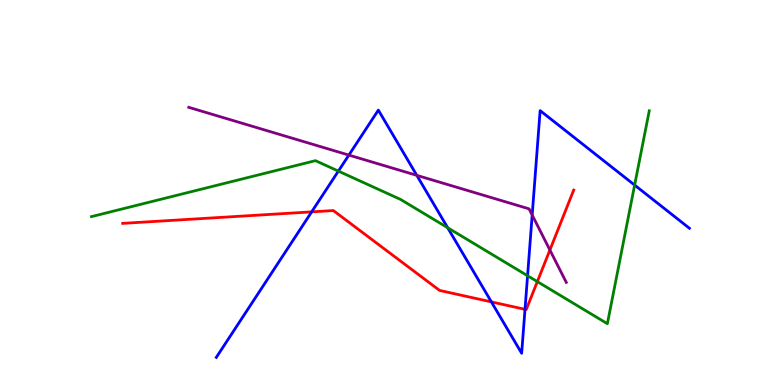[{'lines': ['blue', 'red'], 'intersections': [{'x': 4.02, 'y': 4.5}, {'x': 6.34, 'y': 2.16}, {'x': 6.77, 'y': 1.97}]}, {'lines': ['green', 'red'], 'intersections': [{'x': 6.93, 'y': 2.69}]}, {'lines': ['purple', 'red'], 'intersections': [{'x': 7.1, 'y': 3.51}]}, {'lines': ['blue', 'green'], 'intersections': [{'x': 4.37, 'y': 5.56}, {'x': 5.78, 'y': 4.08}, {'x': 6.81, 'y': 2.84}, {'x': 8.19, 'y': 5.19}]}, {'lines': ['blue', 'purple'], 'intersections': [{'x': 4.5, 'y': 5.97}, {'x': 5.38, 'y': 5.45}, {'x': 6.87, 'y': 4.41}]}, {'lines': ['green', 'purple'], 'intersections': []}]